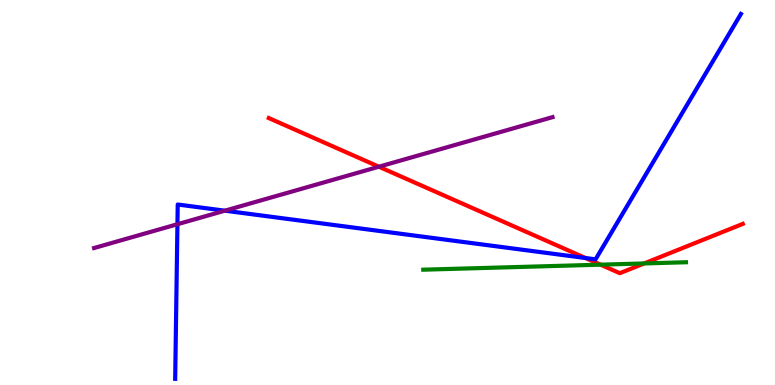[{'lines': ['blue', 'red'], 'intersections': [{'x': 7.55, 'y': 3.3}]}, {'lines': ['green', 'red'], 'intersections': [{'x': 7.75, 'y': 3.13}, {'x': 8.31, 'y': 3.16}]}, {'lines': ['purple', 'red'], 'intersections': [{'x': 4.89, 'y': 5.67}]}, {'lines': ['blue', 'green'], 'intersections': []}, {'lines': ['blue', 'purple'], 'intersections': [{'x': 2.29, 'y': 4.18}, {'x': 2.9, 'y': 4.53}]}, {'lines': ['green', 'purple'], 'intersections': []}]